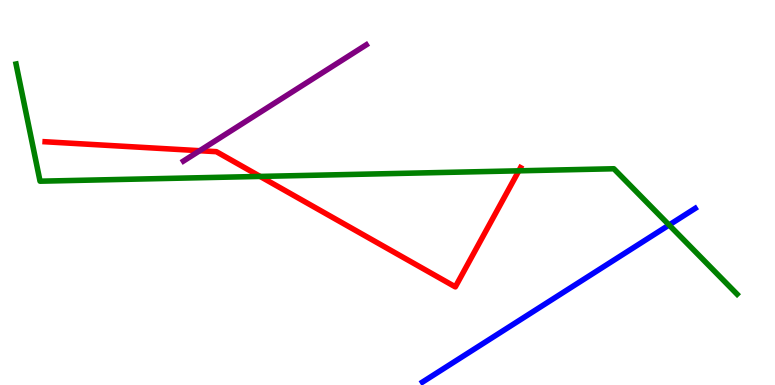[{'lines': ['blue', 'red'], 'intersections': []}, {'lines': ['green', 'red'], 'intersections': [{'x': 3.36, 'y': 5.42}, {'x': 6.69, 'y': 5.56}]}, {'lines': ['purple', 'red'], 'intersections': [{'x': 2.58, 'y': 6.09}]}, {'lines': ['blue', 'green'], 'intersections': [{'x': 8.63, 'y': 4.16}]}, {'lines': ['blue', 'purple'], 'intersections': []}, {'lines': ['green', 'purple'], 'intersections': []}]